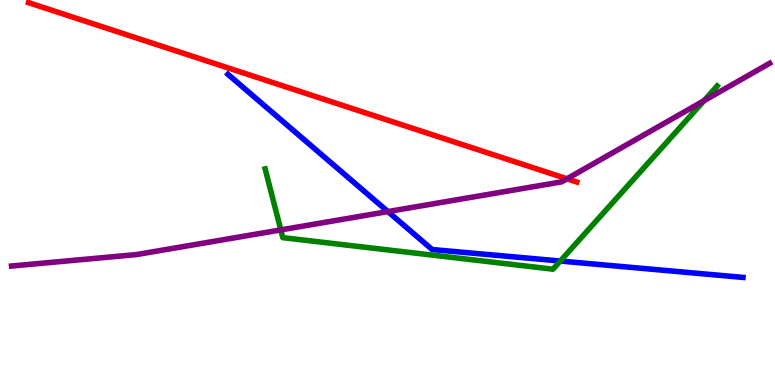[{'lines': ['blue', 'red'], 'intersections': []}, {'lines': ['green', 'red'], 'intersections': []}, {'lines': ['purple', 'red'], 'intersections': [{'x': 7.32, 'y': 5.36}]}, {'lines': ['blue', 'green'], 'intersections': [{'x': 7.23, 'y': 3.22}]}, {'lines': ['blue', 'purple'], 'intersections': [{'x': 5.01, 'y': 4.5}]}, {'lines': ['green', 'purple'], 'intersections': [{'x': 3.62, 'y': 4.03}, {'x': 9.08, 'y': 7.38}]}]